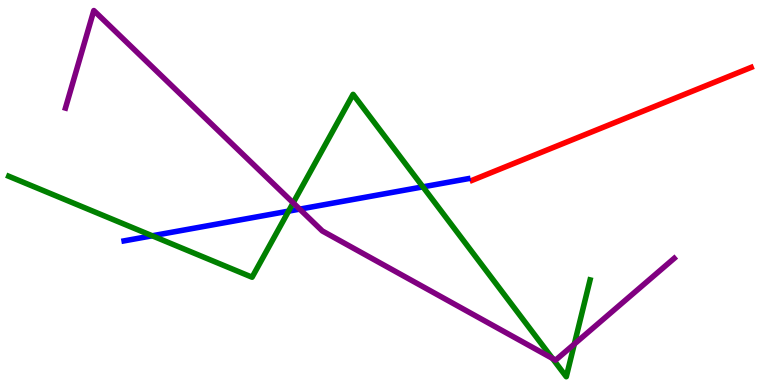[{'lines': ['blue', 'red'], 'intersections': []}, {'lines': ['green', 'red'], 'intersections': []}, {'lines': ['purple', 'red'], 'intersections': []}, {'lines': ['blue', 'green'], 'intersections': [{'x': 1.96, 'y': 3.88}, {'x': 3.72, 'y': 4.52}, {'x': 5.46, 'y': 5.15}]}, {'lines': ['blue', 'purple'], 'intersections': [{'x': 3.87, 'y': 4.57}]}, {'lines': ['green', 'purple'], 'intersections': [{'x': 3.78, 'y': 4.73}, {'x': 7.13, 'y': 0.691}, {'x': 7.41, 'y': 1.06}]}]